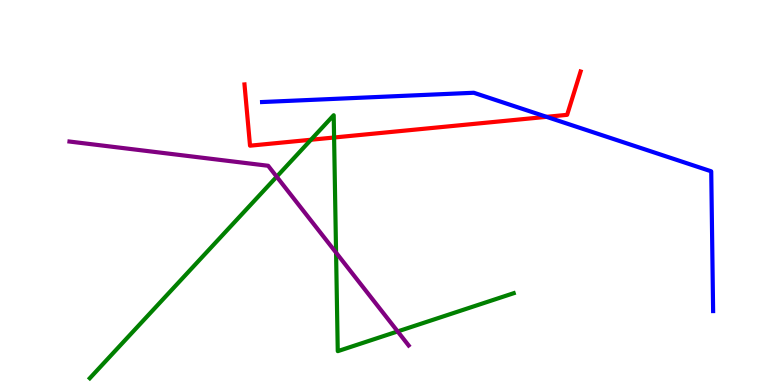[{'lines': ['blue', 'red'], 'intersections': [{'x': 7.05, 'y': 6.97}]}, {'lines': ['green', 'red'], 'intersections': [{'x': 4.01, 'y': 6.37}, {'x': 4.31, 'y': 6.43}]}, {'lines': ['purple', 'red'], 'intersections': []}, {'lines': ['blue', 'green'], 'intersections': []}, {'lines': ['blue', 'purple'], 'intersections': []}, {'lines': ['green', 'purple'], 'intersections': [{'x': 3.57, 'y': 5.41}, {'x': 4.34, 'y': 3.44}, {'x': 5.13, 'y': 1.39}]}]